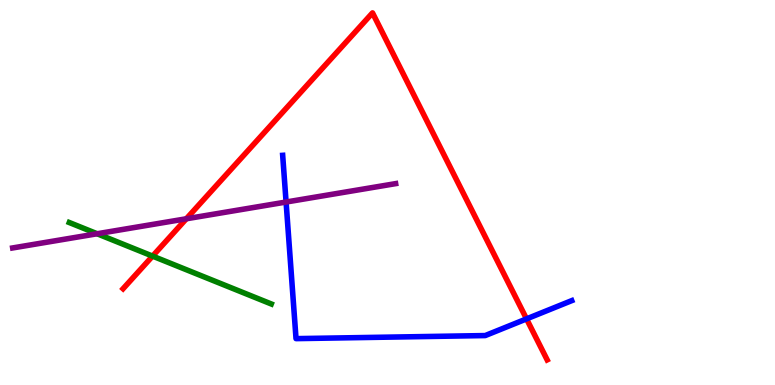[{'lines': ['blue', 'red'], 'intersections': [{'x': 6.79, 'y': 1.72}]}, {'lines': ['green', 'red'], 'intersections': [{'x': 1.97, 'y': 3.35}]}, {'lines': ['purple', 'red'], 'intersections': [{'x': 2.4, 'y': 4.32}]}, {'lines': ['blue', 'green'], 'intersections': []}, {'lines': ['blue', 'purple'], 'intersections': [{'x': 3.69, 'y': 4.75}]}, {'lines': ['green', 'purple'], 'intersections': [{'x': 1.25, 'y': 3.93}]}]